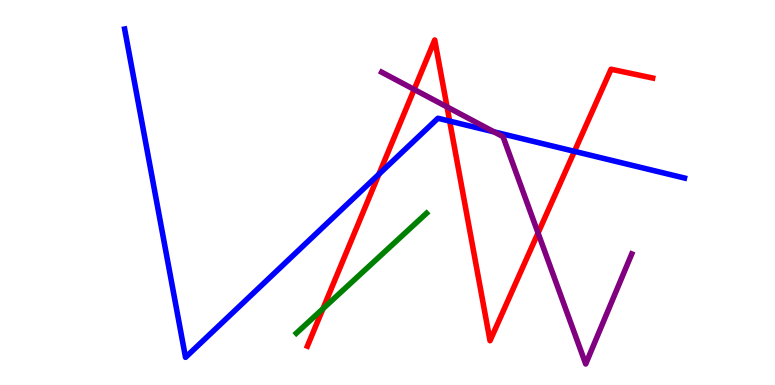[{'lines': ['blue', 'red'], 'intersections': [{'x': 4.89, 'y': 5.47}, {'x': 5.8, 'y': 6.85}, {'x': 7.41, 'y': 6.07}]}, {'lines': ['green', 'red'], 'intersections': [{'x': 4.17, 'y': 1.98}]}, {'lines': ['purple', 'red'], 'intersections': [{'x': 5.34, 'y': 7.68}, {'x': 5.77, 'y': 7.22}, {'x': 6.94, 'y': 3.95}]}, {'lines': ['blue', 'green'], 'intersections': []}, {'lines': ['blue', 'purple'], 'intersections': [{'x': 6.37, 'y': 6.58}]}, {'lines': ['green', 'purple'], 'intersections': []}]